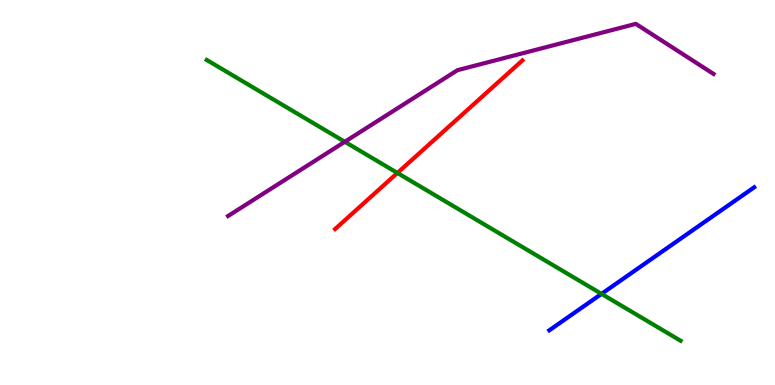[{'lines': ['blue', 'red'], 'intersections': []}, {'lines': ['green', 'red'], 'intersections': [{'x': 5.13, 'y': 5.51}]}, {'lines': ['purple', 'red'], 'intersections': []}, {'lines': ['blue', 'green'], 'intersections': [{'x': 7.76, 'y': 2.37}]}, {'lines': ['blue', 'purple'], 'intersections': []}, {'lines': ['green', 'purple'], 'intersections': [{'x': 4.45, 'y': 6.32}]}]